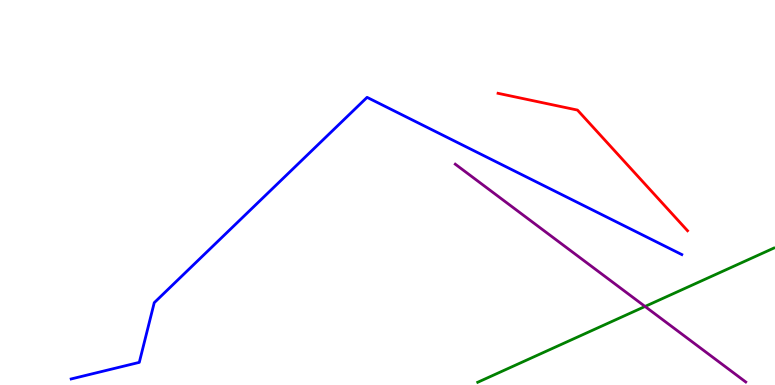[{'lines': ['blue', 'red'], 'intersections': []}, {'lines': ['green', 'red'], 'intersections': []}, {'lines': ['purple', 'red'], 'intersections': []}, {'lines': ['blue', 'green'], 'intersections': []}, {'lines': ['blue', 'purple'], 'intersections': []}, {'lines': ['green', 'purple'], 'intersections': [{'x': 8.32, 'y': 2.04}]}]